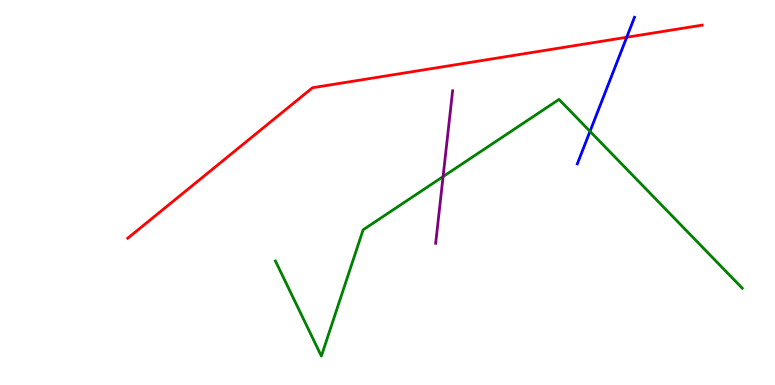[{'lines': ['blue', 'red'], 'intersections': [{'x': 8.09, 'y': 9.03}]}, {'lines': ['green', 'red'], 'intersections': []}, {'lines': ['purple', 'red'], 'intersections': []}, {'lines': ['blue', 'green'], 'intersections': [{'x': 7.61, 'y': 6.59}]}, {'lines': ['blue', 'purple'], 'intersections': []}, {'lines': ['green', 'purple'], 'intersections': [{'x': 5.72, 'y': 5.41}]}]